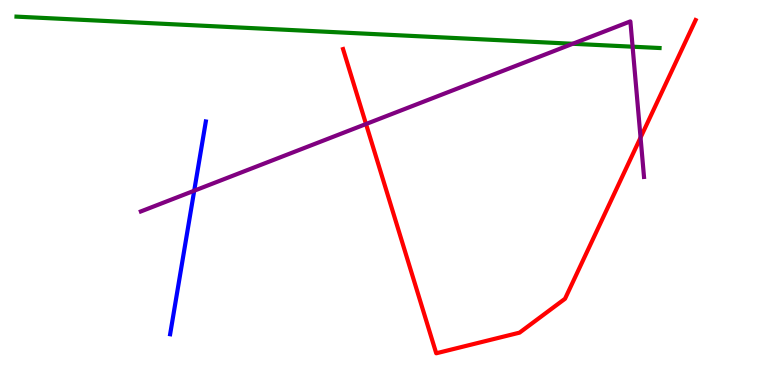[{'lines': ['blue', 'red'], 'intersections': []}, {'lines': ['green', 'red'], 'intersections': []}, {'lines': ['purple', 'red'], 'intersections': [{'x': 4.72, 'y': 6.78}, {'x': 8.27, 'y': 6.43}]}, {'lines': ['blue', 'green'], 'intersections': []}, {'lines': ['blue', 'purple'], 'intersections': [{'x': 2.51, 'y': 5.05}]}, {'lines': ['green', 'purple'], 'intersections': [{'x': 7.39, 'y': 8.86}, {'x': 8.16, 'y': 8.79}]}]